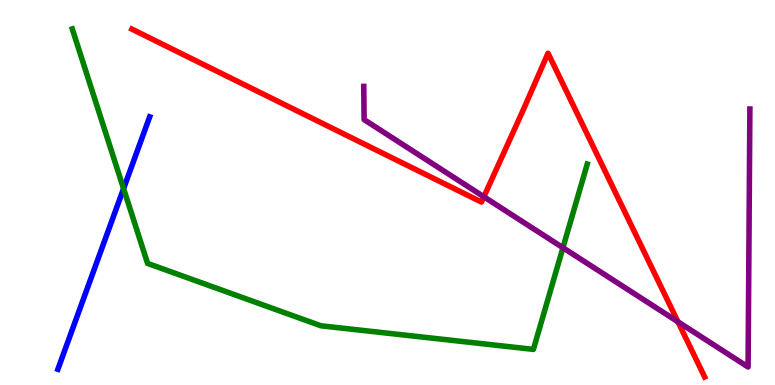[{'lines': ['blue', 'red'], 'intersections': []}, {'lines': ['green', 'red'], 'intersections': []}, {'lines': ['purple', 'red'], 'intersections': [{'x': 6.24, 'y': 4.89}, {'x': 8.75, 'y': 1.64}]}, {'lines': ['blue', 'green'], 'intersections': [{'x': 1.59, 'y': 5.1}]}, {'lines': ['blue', 'purple'], 'intersections': []}, {'lines': ['green', 'purple'], 'intersections': [{'x': 7.26, 'y': 3.57}]}]